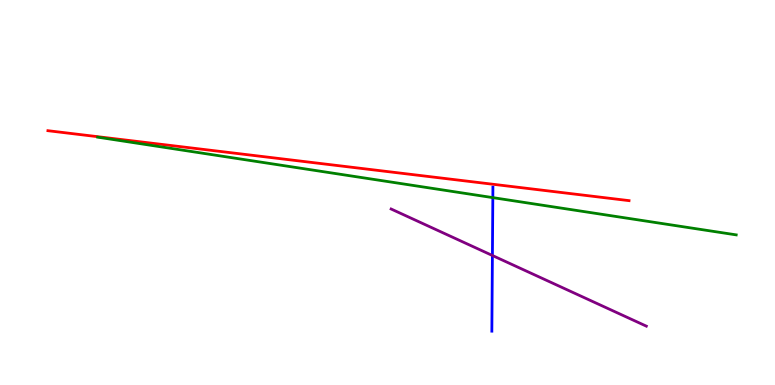[{'lines': ['blue', 'red'], 'intersections': []}, {'lines': ['green', 'red'], 'intersections': []}, {'lines': ['purple', 'red'], 'intersections': []}, {'lines': ['blue', 'green'], 'intersections': [{'x': 6.36, 'y': 4.87}]}, {'lines': ['blue', 'purple'], 'intersections': [{'x': 6.35, 'y': 3.36}]}, {'lines': ['green', 'purple'], 'intersections': []}]